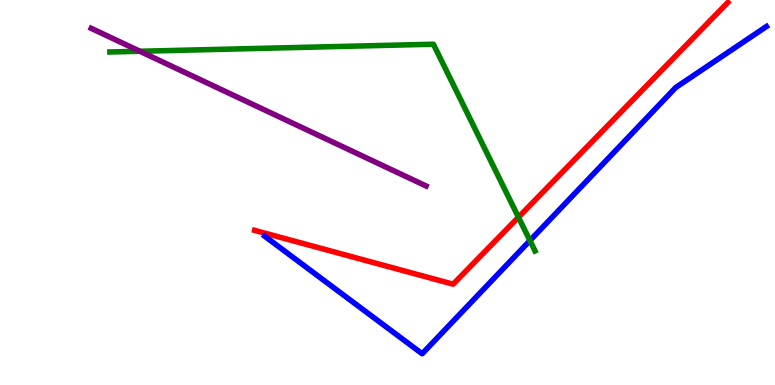[{'lines': ['blue', 'red'], 'intersections': []}, {'lines': ['green', 'red'], 'intersections': [{'x': 6.69, 'y': 4.36}]}, {'lines': ['purple', 'red'], 'intersections': []}, {'lines': ['blue', 'green'], 'intersections': [{'x': 6.84, 'y': 3.75}]}, {'lines': ['blue', 'purple'], 'intersections': []}, {'lines': ['green', 'purple'], 'intersections': [{'x': 1.81, 'y': 8.67}]}]